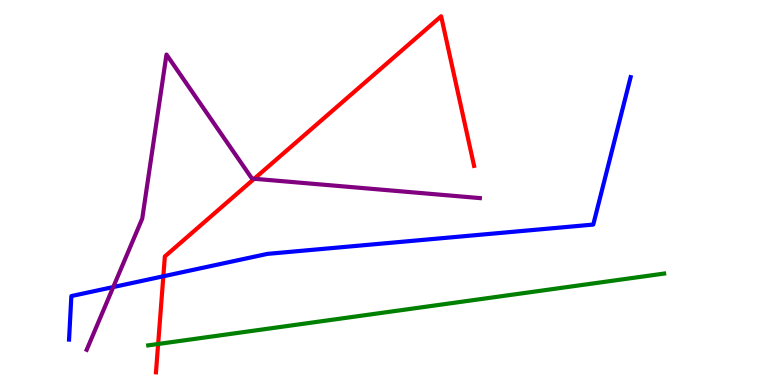[{'lines': ['blue', 'red'], 'intersections': [{'x': 2.11, 'y': 2.82}]}, {'lines': ['green', 'red'], 'intersections': [{'x': 2.04, 'y': 1.07}]}, {'lines': ['purple', 'red'], 'intersections': [{'x': 3.28, 'y': 5.36}]}, {'lines': ['blue', 'green'], 'intersections': []}, {'lines': ['blue', 'purple'], 'intersections': [{'x': 1.46, 'y': 2.54}]}, {'lines': ['green', 'purple'], 'intersections': []}]